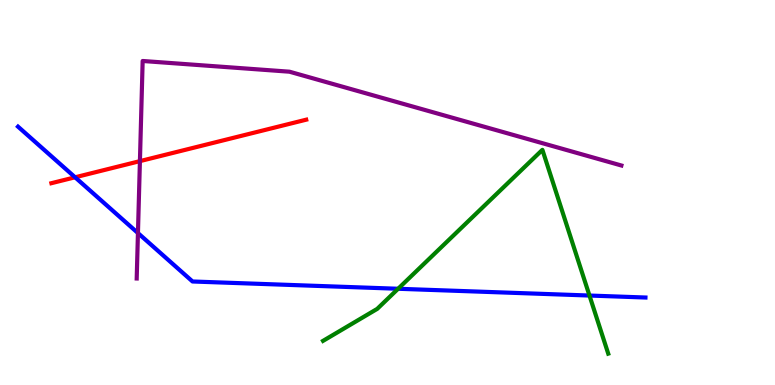[{'lines': ['blue', 'red'], 'intersections': [{'x': 0.969, 'y': 5.4}]}, {'lines': ['green', 'red'], 'intersections': []}, {'lines': ['purple', 'red'], 'intersections': [{'x': 1.81, 'y': 5.81}]}, {'lines': ['blue', 'green'], 'intersections': [{'x': 5.14, 'y': 2.5}, {'x': 7.61, 'y': 2.32}]}, {'lines': ['blue', 'purple'], 'intersections': [{'x': 1.78, 'y': 3.95}]}, {'lines': ['green', 'purple'], 'intersections': []}]